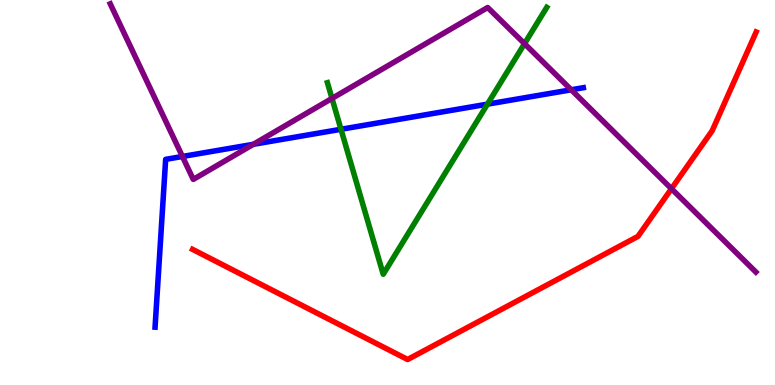[{'lines': ['blue', 'red'], 'intersections': []}, {'lines': ['green', 'red'], 'intersections': []}, {'lines': ['purple', 'red'], 'intersections': [{'x': 8.66, 'y': 5.1}]}, {'lines': ['blue', 'green'], 'intersections': [{'x': 4.4, 'y': 6.64}, {'x': 6.29, 'y': 7.29}]}, {'lines': ['blue', 'purple'], 'intersections': [{'x': 2.35, 'y': 5.94}, {'x': 3.27, 'y': 6.25}, {'x': 7.37, 'y': 7.67}]}, {'lines': ['green', 'purple'], 'intersections': [{'x': 4.28, 'y': 7.44}, {'x': 6.77, 'y': 8.87}]}]